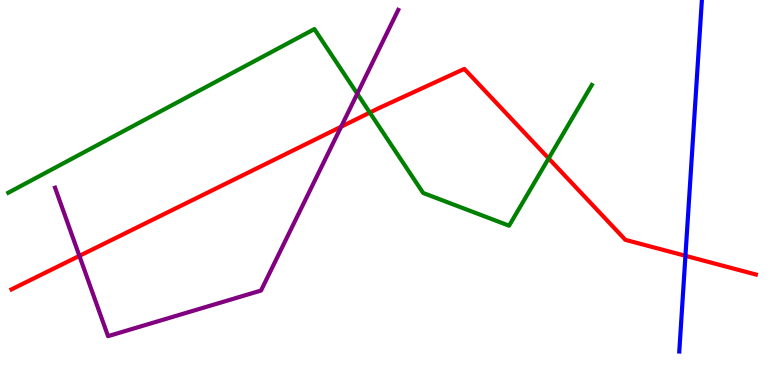[{'lines': ['blue', 'red'], 'intersections': [{'x': 8.84, 'y': 3.36}]}, {'lines': ['green', 'red'], 'intersections': [{'x': 4.77, 'y': 7.08}, {'x': 7.08, 'y': 5.89}]}, {'lines': ['purple', 'red'], 'intersections': [{'x': 1.02, 'y': 3.35}, {'x': 4.4, 'y': 6.71}]}, {'lines': ['blue', 'green'], 'intersections': []}, {'lines': ['blue', 'purple'], 'intersections': []}, {'lines': ['green', 'purple'], 'intersections': [{'x': 4.61, 'y': 7.57}]}]